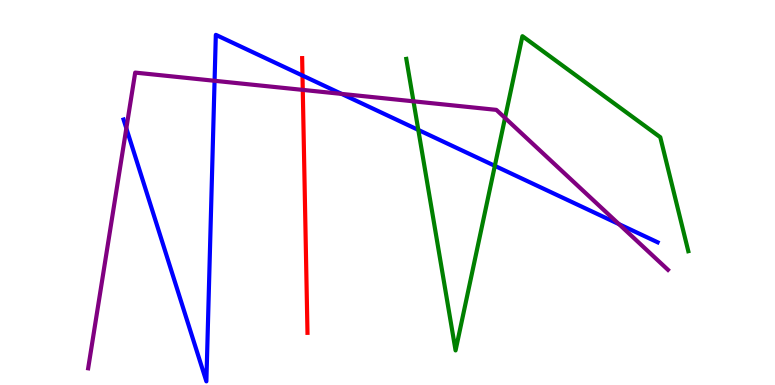[{'lines': ['blue', 'red'], 'intersections': [{'x': 3.9, 'y': 8.04}]}, {'lines': ['green', 'red'], 'intersections': []}, {'lines': ['purple', 'red'], 'intersections': [{'x': 3.91, 'y': 7.67}]}, {'lines': ['blue', 'green'], 'intersections': [{'x': 5.4, 'y': 6.63}, {'x': 6.38, 'y': 5.69}]}, {'lines': ['blue', 'purple'], 'intersections': [{'x': 1.63, 'y': 6.67}, {'x': 2.77, 'y': 7.9}, {'x': 4.41, 'y': 7.56}, {'x': 7.99, 'y': 4.18}]}, {'lines': ['green', 'purple'], 'intersections': [{'x': 5.34, 'y': 7.37}, {'x': 6.52, 'y': 6.94}]}]